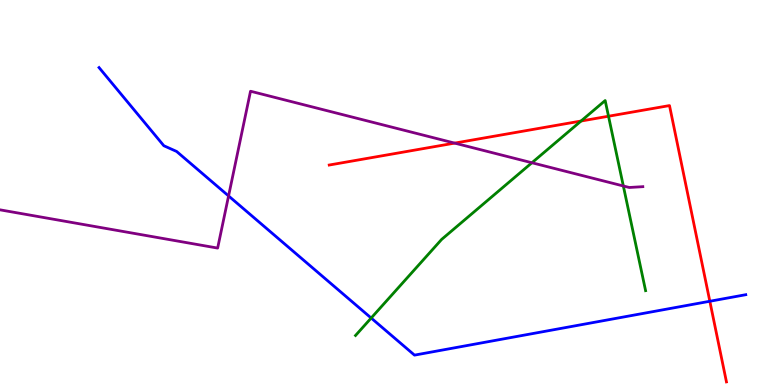[{'lines': ['blue', 'red'], 'intersections': [{'x': 9.16, 'y': 2.18}]}, {'lines': ['green', 'red'], 'intersections': [{'x': 7.5, 'y': 6.86}, {'x': 7.85, 'y': 6.98}]}, {'lines': ['purple', 'red'], 'intersections': [{'x': 5.87, 'y': 6.28}]}, {'lines': ['blue', 'green'], 'intersections': [{'x': 4.79, 'y': 1.74}]}, {'lines': ['blue', 'purple'], 'intersections': [{'x': 2.95, 'y': 4.91}]}, {'lines': ['green', 'purple'], 'intersections': [{'x': 6.86, 'y': 5.77}, {'x': 8.04, 'y': 5.17}]}]